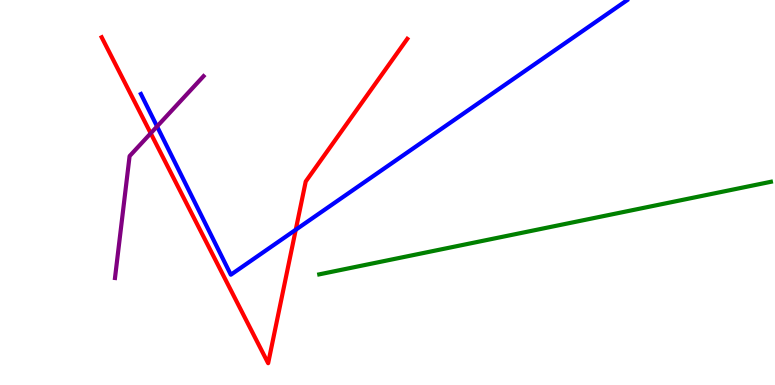[{'lines': ['blue', 'red'], 'intersections': [{'x': 3.82, 'y': 4.03}]}, {'lines': ['green', 'red'], 'intersections': []}, {'lines': ['purple', 'red'], 'intersections': [{'x': 1.94, 'y': 6.54}]}, {'lines': ['blue', 'green'], 'intersections': []}, {'lines': ['blue', 'purple'], 'intersections': [{'x': 2.03, 'y': 6.72}]}, {'lines': ['green', 'purple'], 'intersections': []}]